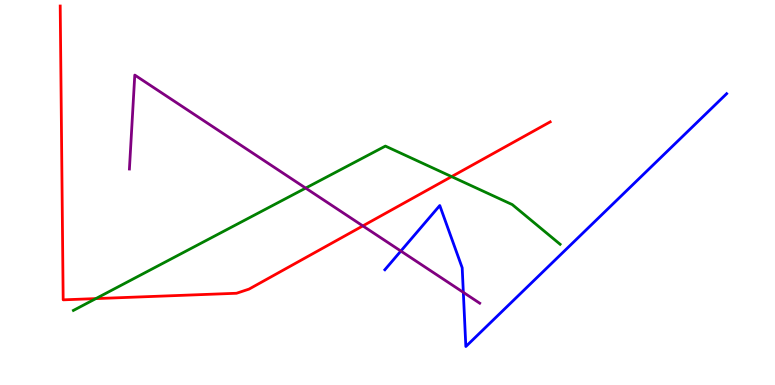[{'lines': ['blue', 'red'], 'intersections': []}, {'lines': ['green', 'red'], 'intersections': [{'x': 1.24, 'y': 2.24}, {'x': 5.83, 'y': 5.41}]}, {'lines': ['purple', 'red'], 'intersections': [{'x': 4.68, 'y': 4.13}]}, {'lines': ['blue', 'green'], 'intersections': []}, {'lines': ['blue', 'purple'], 'intersections': [{'x': 5.17, 'y': 3.48}, {'x': 5.98, 'y': 2.41}]}, {'lines': ['green', 'purple'], 'intersections': [{'x': 3.94, 'y': 5.11}]}]